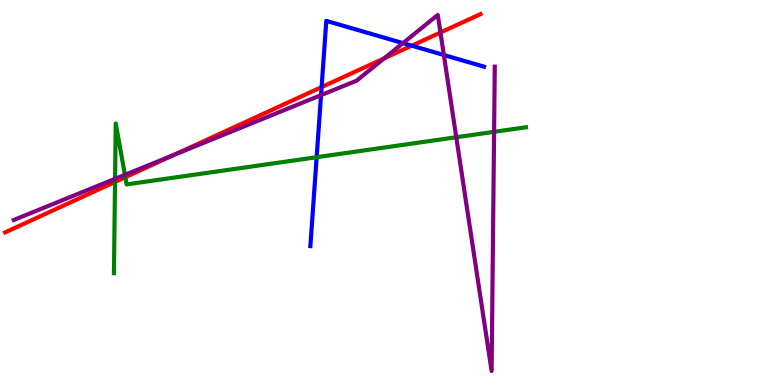[{'lines': ['blue', 'red'], 'intersections': [{'x': 4.15, 'y': 7.74}, {'x': 5.31, 'y': 8.81}]}, {'lines': ['green', 'red'], 'intersections': [{'x': 1.48, 'y': 5.27}, {'x': 1.62, 'y': 5.4}]}, {'lines': ['purple', 'red'], 'intersections': [{'x': 2.24, 'y': 5.97}, {'x': 4.96, 'y': 8.48}, {'x': 5.68, 'y': 9.16}]}, {'lines': ['blue', 'green'], 'intersections': [{'x': 4.09, 'y': 5.92}]}, {'lines': ['blue', 'purple'], 'intersections': [{'x': 4.14, 'y': 7.53}, {'x': 5.2, 'y': 8.88}, {'x': 5.73, 'y': 8.57}]}, {'lines': ['green', 'purple'], 'intersections': [{'x': 1.48, 'y': 5.36}, {'x': 1.61, 'y': 5.46}, {'x': 5.89, 'y': 6.44}, {'x': 6.38, 'y': 6.58}]}]